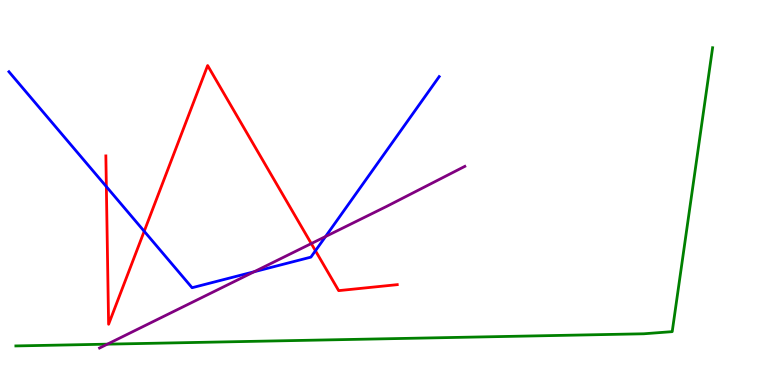[{'lines': ['blue', 'red'], 'intersections': [{'x': 1.37, 'y': 5.15}, {'x': 1.86, 'y': 3.99}, {'x': 4.07, 'y': 3.49}]}, {'lines': ['green', 'red'], 'intersections': []}, {'lines': ['purple', 'red'], 'intersections': [{'x': 4.02, 'y': 3.67}]}, {'lines': ['blue', 'green'], 'intersections': []}, {'lines': ['blue', 'purple'], 'intersections': [{'x': 3.28, 'y': 2.94}, {'x': 4.2, 'y': 3.86}]}, {'lines': ['green', 'purple'], 'intersections': [{'x': 1.39, 'y': 1.06}]}]